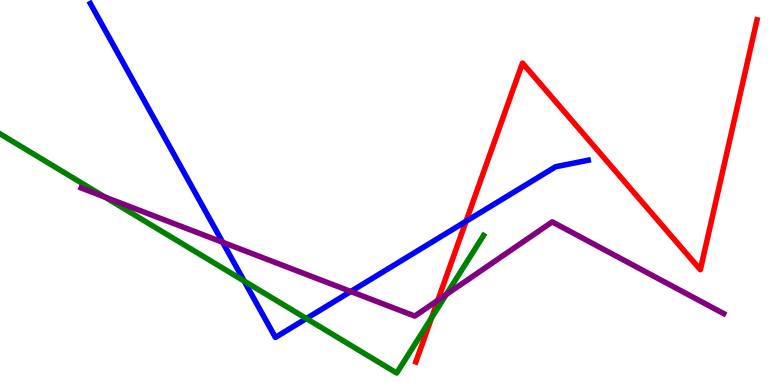[{'lines': ['blue', 'red'], 'intersections': [{'x': 6.01, 'y': 4.25}]}, {'lines': ['green', 'red'], 'intersections': [{'x': 5.57, 'y': 1.75}]}, {'lines': ['purple', 'red'], 'intersections': [{'x': 5.65, 'y': 2.2}]}, {'lines': ['blue', 'green'], 'intersections': [{'x': 3.15, 'y': 2.7}, {'x': 3.95, 'y': 1.73}]}, {'lines': ['blue', 'purple'], 'intersections': [{'x': 2.87, 'y': 3.71}, {'x': 4.53, 'y': 2.43}]}, {'lines': ['green', 'purple'], 'intersections': [{'x': 1.35, 'y': 4.88}, {'x': 5.76, 'y': 2.35}]}]